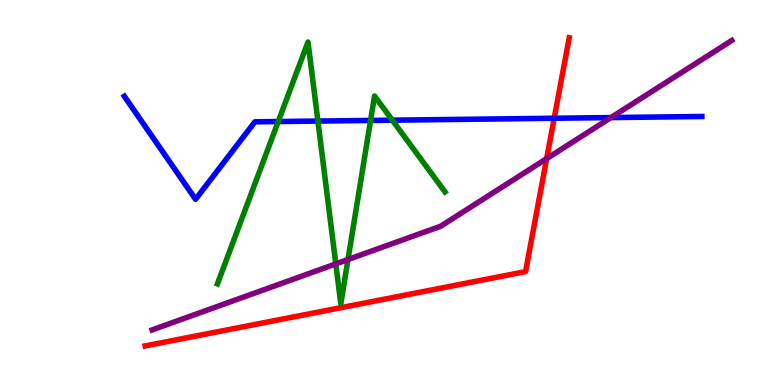[{'lines': ['blue', 'red'], 'intersections': [{'x': 7.15, 'y': 6.93}]}, {'lines': ['green', 'red'], 'intersections': []}, {'lines': ['purple', 'red'], 'intersections': [{'x': 7.05, 'y': 5.88}]}, {'lines': ['blue', 'green'], 'intersections': [{'x': 3.59, 'y': 6.84}, {'x': 4.1, 'y': 6.86}, {'x': 4.78, 'y': 6.87}, {'x': 5.06, 'y': 6.88}]}, {'lines': ['blue', 'purple'], 'intersections': [{'x': 7.88, 'y': 6.95}]}, {'lines': ['green', 'purple'], 'intersections': [{'x': 4.33, 'y': 3.15}, {'x': 4.49, 'y': 3.26}]}]